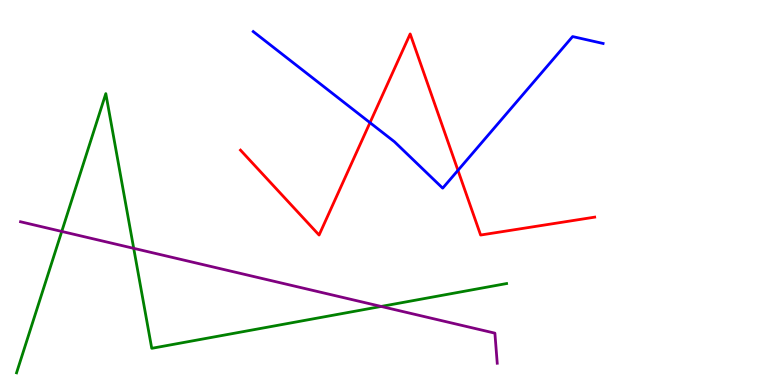[{'lines': ['blue', 'red'], 'intersections': [{'x': 4.77, 'y': 6.81}, {'x': 5.91, 'y': 5.58}]}, {'lines': ['green', 'red'], 'intersections': []}, {'lines': ['purple', 'red'], 'intersections': []}, {'lines': ['blue', 'green'], 'intersections': []}, {'lines': ['blue', 'purple'], 'intersections': []}, {'lines': ['green', 'purple'], 'intersections': [{'x': 0.797, 'y': 3.99}, {'x': 1.73, 'y': 3.55}, {'x': 4.92, 'y': 2.04}]}]